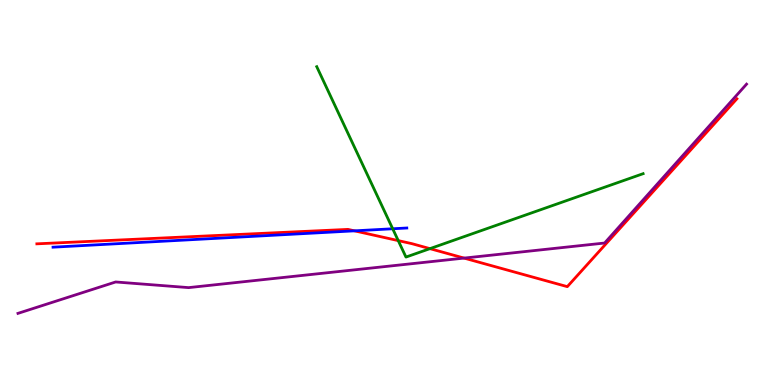[{'lines': ['blue', 'red'], 'intersections': [{'x': 4.57, 'y': 4.0}]}, {'lines': ['green', 'red'], 'intersections': [{'x': 5.14, 'y': 3.75}, {'x': 5.55, 'y': 3.54}]}, {'lines': ['purple', 'red'], 'intersections': [{'x': 5.99, 'y': 3.3}]}, {'lines': ['blue', 'green'], 'intersections': [{'x': 5.07, 'y': 4.06}]}, {'lines': ['blue', 'purple'], 'intersections': []}, {'lines': ['green', 'purple'], 'intersections': []}]